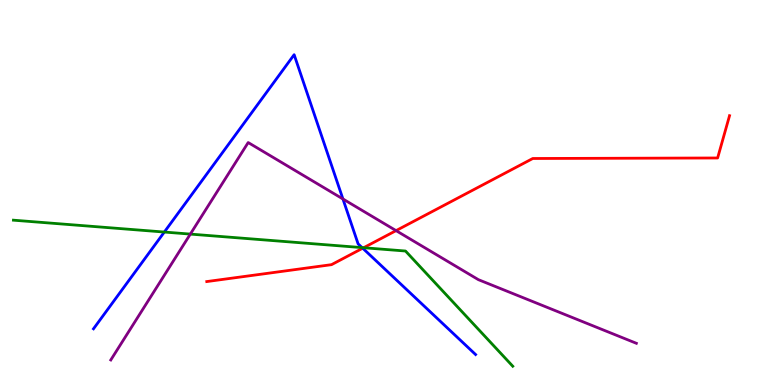[{'lines': ['blue', 'red'], 'intersections': [{'x': 4.68, 'y': 3.55}]}, {'lines': ['green', 'red'], 'intersections': [{'x': 4.69, 'y': 3.57}]}, {'lines': ['purple', 'red'], 'intersections': [{'x': 5.11, 'y': 4.01}]}, {'lines': ['blue', 'green'], 'intersections': [{'x': 2.12, 'y': 3.97}, {'x': 4.67, 'y': 3.57}]}, {'lines': ['blue', 'purple'], 'intersections': [{'x': 4.42, 'y': 4.83}]}, {'lines': ['green', 'purple'], 'intersections': [{'x': 2.46, 'y': 3.92}]}]